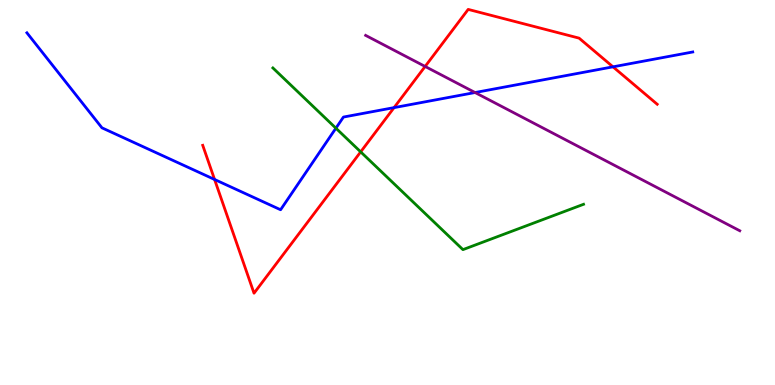[{'lines': ['blue', 'red'], 'intersections': [{'x': 2.77, 'y': 5.34}, {'x': 5.08, 'y': 7.2}, {'x': 7.91, 'y': 8.26}]}, {'lines': ['green', 'red'], 'intersections': [{'x': 4.65, 'y': 6.06}]}, {'lines': ['purple', 'red'], 'intersections': [{'x': 5.49, 'y': 8.27}]}, {'lines': ['blue', 'green'], 'intersections': [{'x': 4.33, 'y': 6.67}]}, {'lines': ['blue', 'purple'], 'intersections': [{'x': 6.13, 'y': 7.6}]}, {'lines': ['green', 'purple'], 'intersections': []}]